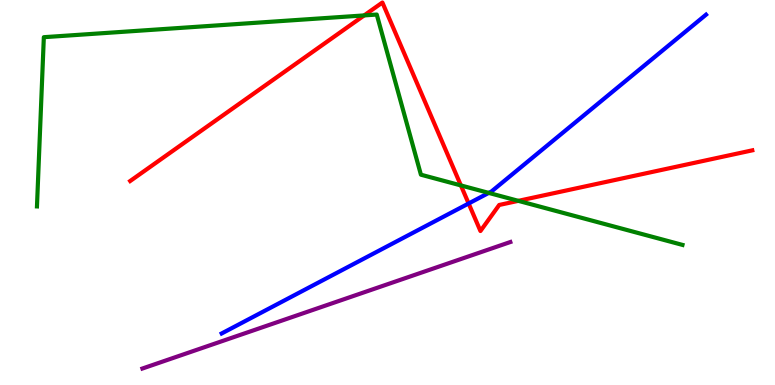[{'lines': ['blue', 'red'], 'intersections': [{'x': 6.05, 'y': 4.71}]}, {'lines': ['green', 'red'], 'intersections': [{'x': 4.7, 'y': 9.6}, {'x': 5.95, 'y': 5.18}, {'x': 6.69, 'y': 4.78}]}, {'lines': ['purple', 'red'], 'intersections': []}, {'lines': ['blue', 'green'], 'intersections': [{'x': 6.31, 'y': 4.99}]}, {'lines': ['blue', 'purple'], 'intersections': []}, {'lines': ['green', 'purple'], 'intersections': []}]